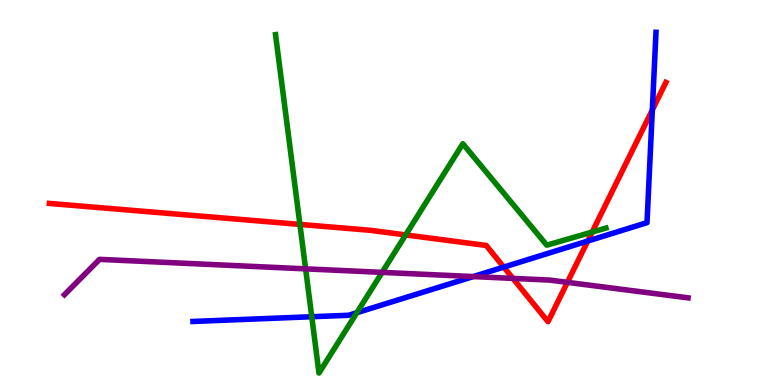[{'lines': ['blue', 'red'], 'intersections': [{'x': 6.5, 'y': 3.06}, {'x': 7.58, 'y': 3.74}, {'x': 8.42, 'y': 7.14}]}, {'lines': ['green', 'red'], 'intersections': [{'x': 3.87, 'y': 4.17}, {'x': 5.23, 'y': 3.9}, {'x': 7.64, 'y': 3.97}]}, {'lines': ['purple', 'red'], 'intersections': [{'x': 6.62, 'y': 2.77}, {'x': 7.32, 'y': 2.67}]}, {'lines': ['blue', 'green'], 'intersections': [{'x': 4.02, 'y': 1.77}, {'x': 4.6, 'y': 1.88}]}, {'lines': ['blue', 'purple'], 'intersections': [{'x': 6.11, 'y': 2.82}]}, {'lines': ['green', 'purple'], 'intersections': [{'x': 3.94, 'y': 3.02}, {'x': 4.93, 'y': 2.93}]}]